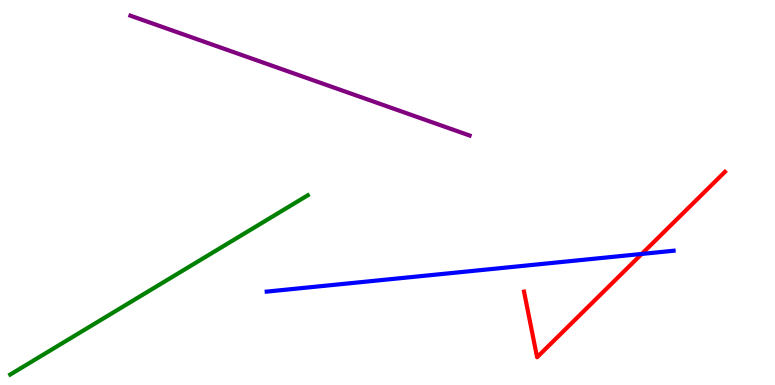[{'lines': ['blue', 'red'], 'intersections': [{'x': 8.28, 'y': 3.4}]}, {'lines': ['green', 'red'], 'intersections': []}, {'lines': ['purple', 'red'], 'intersections': []}, {'lines': ['blue', 'green'], 'intersections': []}, {'lines': ['blue', 'purple'], 'intersections': []}, {'lines': ['green', 'purple'], 'intersections': []}]